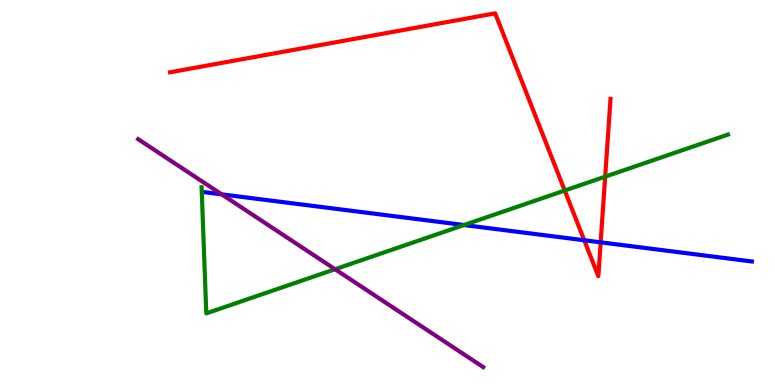[{'lines': ['blue', 'red'], 'intersections': [{'x': 7.54, 'y': 3.76}, {'x': 7.75, 'y': 3.71}]}, {'lines': ['green', 'red'], 'intersections': [{'x': 7.29, 'y': 5.05}, {'x': 7.81, 'y': 5.41}]}, {'lines': ['purple', 'red'], 'intersections': []}, {'lines': ['blue', 'green'], 'intersections': [{'x': 5.99, 'y': 4.15}]}, {'lines': ['blue', 'purple'], 'intersections': [{'x': 2.86, 'y': 4.95}]}, {'lines': ['green', 'purple'], 'intersections': [{'x': 4.32, 'y': 3.01}]}]